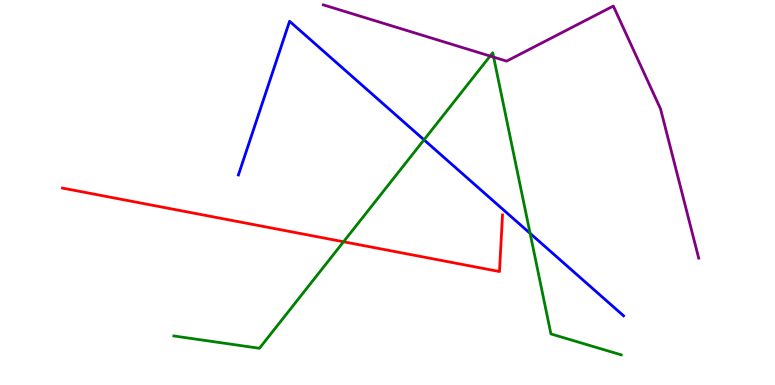[{'lines': ['blue', 'red'], 'intersections': []}, {'lines': ['green', 'red'], 'intersections': [{'x': 4.43, 'y': 3.72}]}, {'lines': ['purple', 'red'], 'intersections': []}, {'lines': ['blue', 'green'], 'intersections': [{'x': 5.47, 'y': 6.37}, {'x': 6.84, 'y': 3.94}]}, {'lines': ['blue', 'purple'], 'intersections': []}, {'lines': ['green', 'purple'], 'intersections': [{'x': 6.32, 'y': 8.54}, {'x': 6.37, 'y': 8.52}]}]